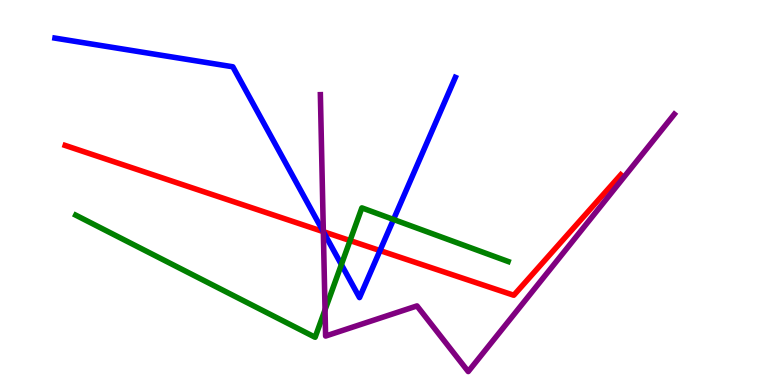[{'lines': ['blue', 'red'], 'intersections': [{'x': 4.17, 'y': 3.98}, {'x': 4.9, 'y': 3.49}]}, {'lines': ['green', 'red'], 'intersections': [{'x': 4.52, 'y': 3.75}]}, {'lines': ['purple', 'red'], 'intersections': [{'x': 4.17, 'y': 3.98}]}, {'lines': ['blue', 'green'], 'intersections': [{'x': 4.4, 'y': 3.13}, {'x': 5.08, 'y': 4.3}]}, {'lines': ['blue', 'purple'], 'intersections': [{'x': 4.17, 'y': 3.98}]}, {'lines': ['green', 'purple'], 'intersections': [{'x': 4.19, 'y': 1.95}]}]